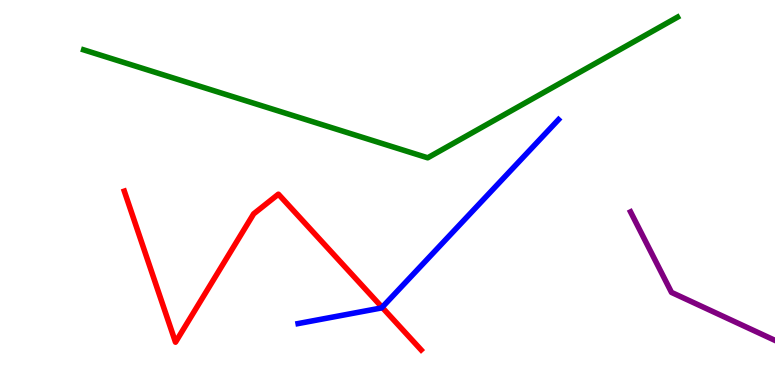[{'lines': ['blue', 'red'], 'intersections': [{'x': 4.93, 'y': 2.02}]}, {'lines': ['green', 'red'], 'intersections': []}, {'lines': ['purple', 'red'], 'intersections': []}, {'lines': ['blue', 'green'], 'intersections': []}, {'lines': ['blue', 'purple'], 'intersections': []}, {'lines': ['green', 'purple'], 'intersections': []}]